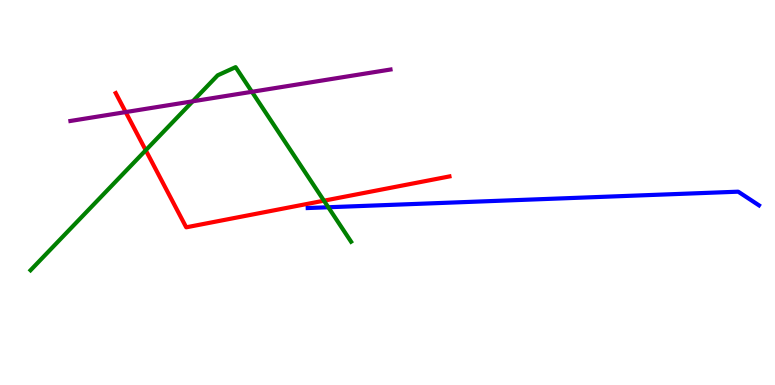[{'lines': ['blue', 'red'], 'intersections': []}, {'lines': ['green', 'red'], 'intersections': [{'x': 1.88, 'y': 6.1}, {'x': 4.18, 'y': 4.79}]}, {'lines': ['purple', 'red'], 'intersections': [{'x': 1.62, 'y': 7.09}]}, {'lines': ['blue', 'green'], 'intersections': [{'x': 4.24, 'y': 4.62}]}, {'lines': ['blue', 'purple'], 'intersections': []}, {'lines': ['green', 'purple'], 'intersections': [{'x': 2.49, 'y': 7.37}, {'x': 3.25, 'y': 7.62}]}]